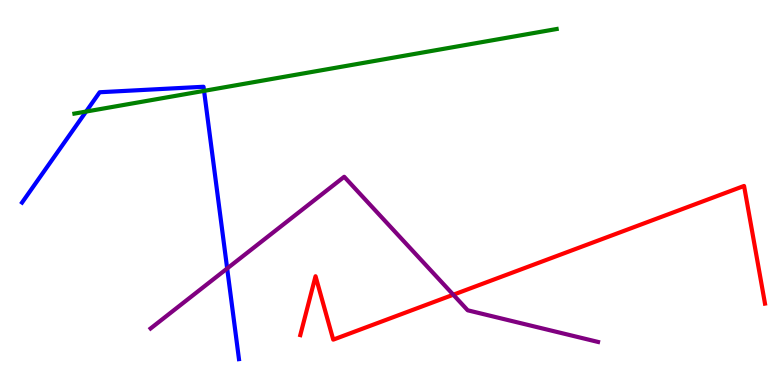[{'lines': ['blue', 'red'], 'intersections': []}, {'lines': ['green', 'red'], 'intersections': []}, {'lines': ['purple', 'red'], 'intersections': [{'x': 5.85, 'y': 2.34}]}, {'lines': ['blue', 'green'], 'intersections': [{'x': 1.11, 'y': 7.1}, {'x': 2.63, 'y': 7.64}]}, {'lines': ['blue', 'purple'], 'intersections': [{'x': 2.93, 'y': 3.03}]}, {'lines': ['green', 'purple'], 'intersections': []}]